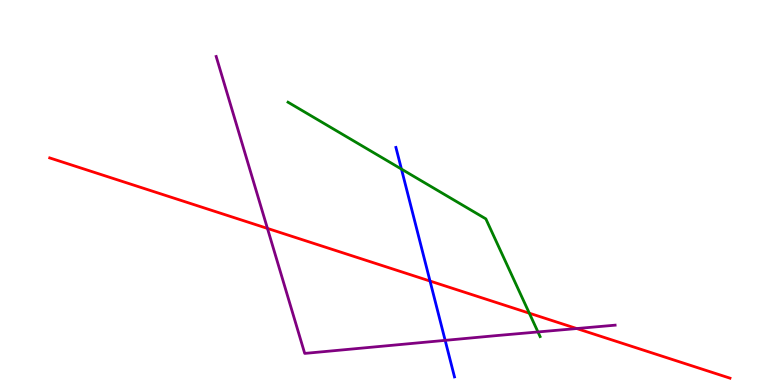[{'lines': ['blue', 'red'], 'intersections': [{'x': 5.55, 'y': 2.7}]}, {'lines': ['green', 'red'], 'intersections': [{'x': 6.83, 'y': 1.87}]}, {'lines': ['purple', 'red'], 'intersections': [{'x': 3.45, 'y': 4.07}, {'x': 7.44, 'y': 1.47}]}, {'lines': ['blue', 'green'], 'intersections': [{'x': 5.18, 'y': 5.61}]}, {'lines': ['blue', 'purple'], 'intersections': [{'x': 5.74, 'y': 1.16}]}, {'lines': ['green', 'purple'], 'intersections': [{'x': 6.94, 'y': 1.38}]}]